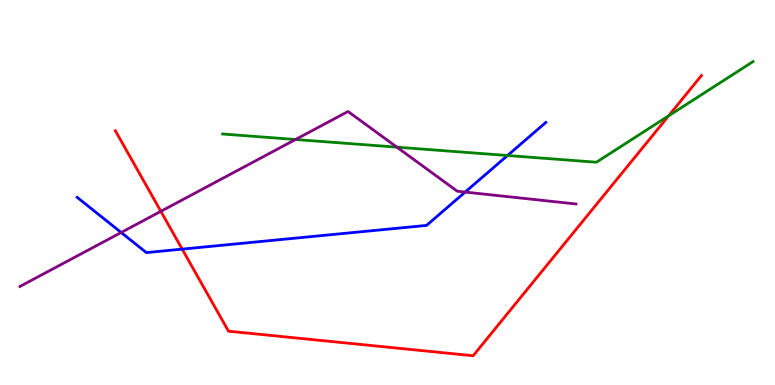[{'lines': ['blue', 'red'], 'intersections': [{'x': 2.35, 'y': 3.53}]}, {'lines': ['green', 'red'], 'intersections': [{'x': 8.63, 'y': 6.99}]}, {'lines': ['purple', 'red'], 'intersections': [{'x': 2.08, 'y': 4.51}]}, {'lines': ['blue', 'green'], 'intersections': [{'x': 6.55, 'y': 5.96}]}, {'lines': ['blue', 'purple'], 'intersections': [{'x': 1.56, 'y': 3.96}, {'x': 6.0, 'y': 5.01}]}, {'lines': ['green', 'purple'], 'intersections': [{'x': 3.81, 'y': 6.38}, {'x': 5.12, 'y': 6.18}]}]